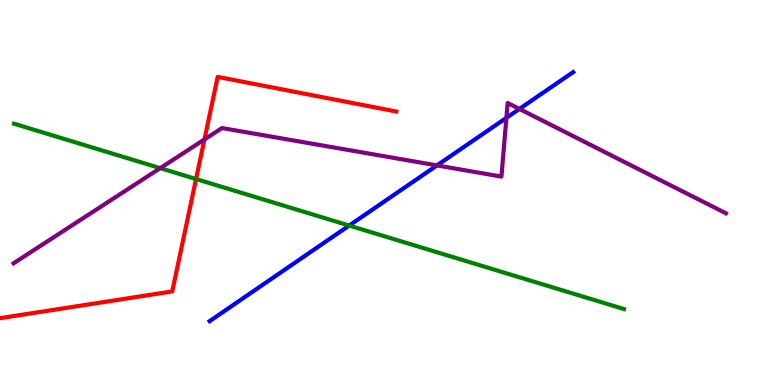[{'lines': ['blue', 'red'], 'intersections': []}, {'lines': ['green', 'red'], 'intersections': [{'x': 2.53, 'y': 5.35}]}, {'lines': ['purple', 'red'], 'intersections': [{'x': 2.64, 'y': 6.38}]}, {'lines': ['blue', 'green'], 'intersections': [{'x': 4.51, 'y': 4.14}]}, {'lines': ['blue', 'purple'], 'intersections': [{'x': 5.64, 'y': 5.7}, {'x': 6.53, 'y': 6.94}, {'x': 6.7, 'y': 7.17}]}, {'lines': ['green', 'purple'], 'intersections': [{'x': 2.07, 'y': 5.63}]}]